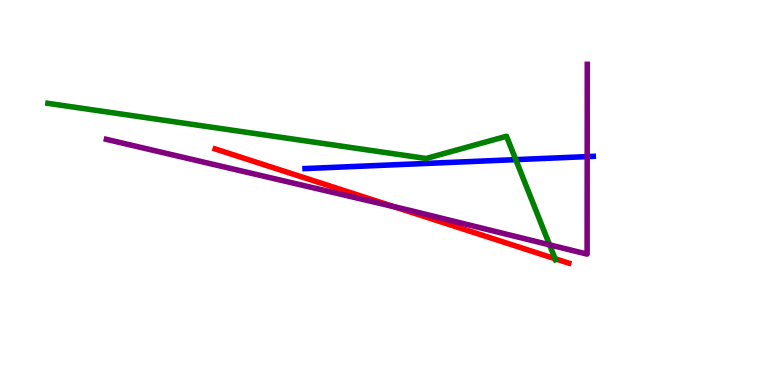[{'lines': ['blue', 'red'], 'intersections': []}, {'lines': ['green', 'red'], 'intersections': [{'x': 7.16, 'y': 3.28}]}, {'lines': ['purple', 'red'], 'intersections': [{'x': 5.08, 'y': 4.63}]}, {'lines': ['blue', 'green'], 'intersections': [{'x': 6.66, 'y': 5.85}]}, {'lines': ['blue', 'purple'], 'intersections': [{'x': 7.58, 'y': 5.93}]}, {'lines': ['green', 'purple'], 'intersections': [{'x': 7.09, 'y': 3.64}]}]